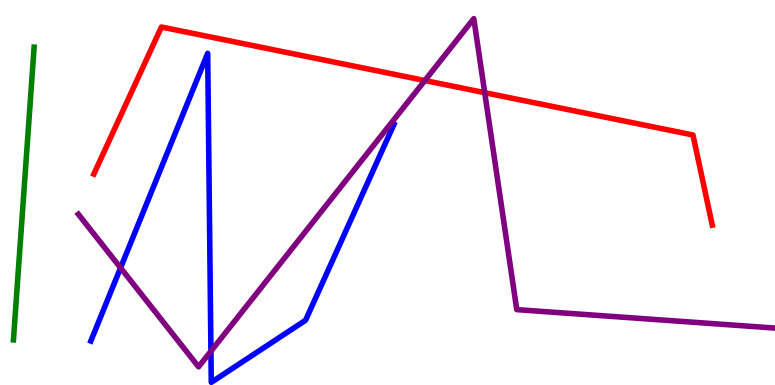[{'lines': ['blue', 'red'], 'intersections': []}, {'lines': ['green', 'red'], 'intersections': []}, {'lines': ['purple', 'red'], 'intersections': [{'x': 5.48, 'y': 7.91}, {'x': 6.25, 'y': 7.59}]}, {'lines': ['blue', 'green'], 'intersections': []}, {'lines': ['blue', 'purple'], 'intersections': [{'x': 1.56, 'y': 3.04}, {'x': 2.72, 'y': 0.878}]}, {'lines': ['green', 'purple'], 'intersections': []}]